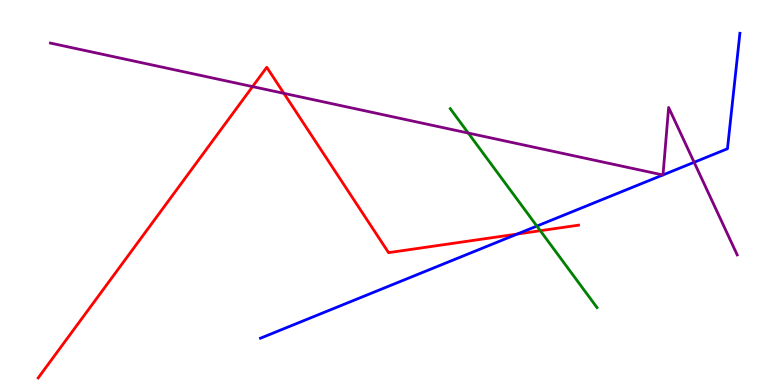[{'lines': ['blue', 'red'], 'intersections': [{'x': 6.67, 'y': 3.92}]}, {'lines': ['green', 'red'], 'intersections': [{'x': 6.97, 'y': 4.01}]}, {'lines': ['purple', 'red'], 'intersections': [{'x': 3.26, 'y': 7.75}, {'x': 3.66, 'y': 7.58}]}, {'lines': ['blue', 'green'], 'intersections': [{'x': 6.93, 'y': 4.13}]}, {'lines': ['blue', 'purple'], 'intersections': [{'x': 8.55, 'y': 5.46}, {'x': 8.55, 'y': 5.46}, {'x': 8.96, 'y': 5.78}]}, {'lines': ['green', 'purple'], 'intersections': [{'x': 6.04, 'y': 6.54}]}]